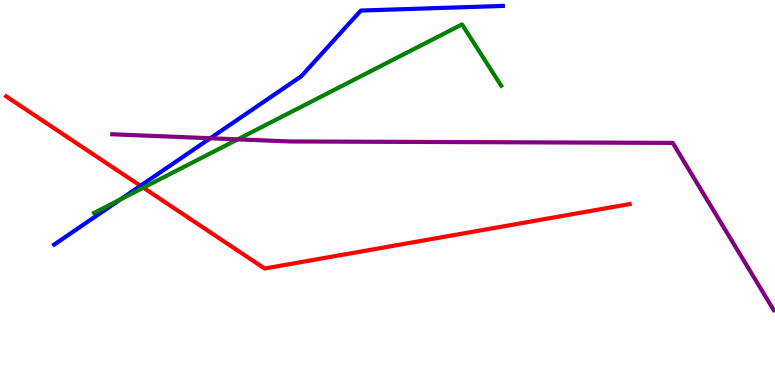[{'lines': ['blue', 'red'], 'intersections': [{'x': 1.81, 'y': 5.17}]}, {'lines': ['green', 'red'], 'intersections': [{'x': 1.85, 'y': 5.12}]}, {'lines': ['purple', 'red'], 'intersections': []}, {'lines': ['blue', 'green'], 'intersections': [{'x': 1.56, 'y': 4.82}]}, {'lines': ['blue', 'purple'], 'intersections': [{'x': 2.71, 'y': 6.41}]}, {'lines': ['green', 'purple'], 'intersections': [{'x': 3.07, 'y': 6.38}]}]